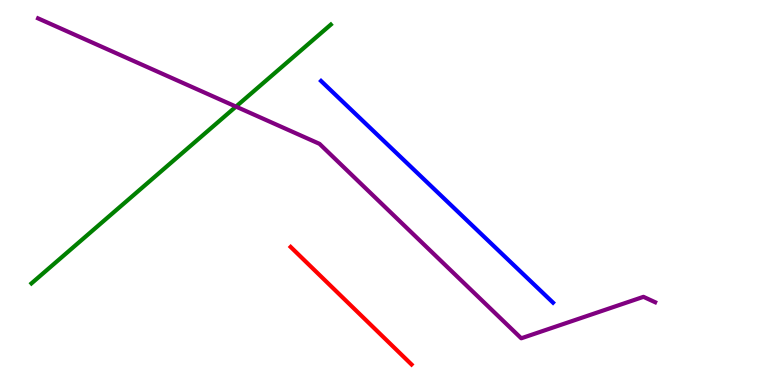[{'lines': ['blue', 'red'], 'intersections': []}, {'lines': ['green', 'red'], 'intersections': []}, {'lines': ['purple', 'red'], 'intersections': []}, {'lines': ['blue', 'green'], 'intersections': []}, {'lines': ['blue', 'purple'], 'intersections': []}, {'lines': ['green', 'purple'], 'intersections': [{'x': 3.04, 'y': 7.23}]}]